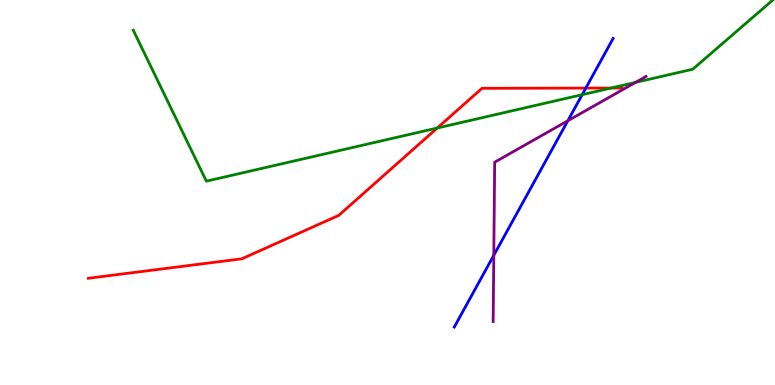[{'lines': ['blue', 'red'], 'intersections': [{'x': 7.56, 'y': 7.71}]}, {'lines': ['green', 'red'], 'intersections': [{'x': 5.64, 'y': 6.67}, {'x': 7.88, 'y': 7.71}]}, {'lines': ['purple', 'red'], 'intersections': []}, {'lines': ['blue', 'green'], 'intersections': [{'x': 7.51, 'y': 7.54}]}, {'lines': ['blue', 'purple'], 'intersections': [{'x': 6.37, 'y': 3.37}, {'x': 7.33, 'y': 6.86}]}, {'lines': ['green', 'purple'], 'intersections': [{'x': 8.2, 'y': 7.86}]}]